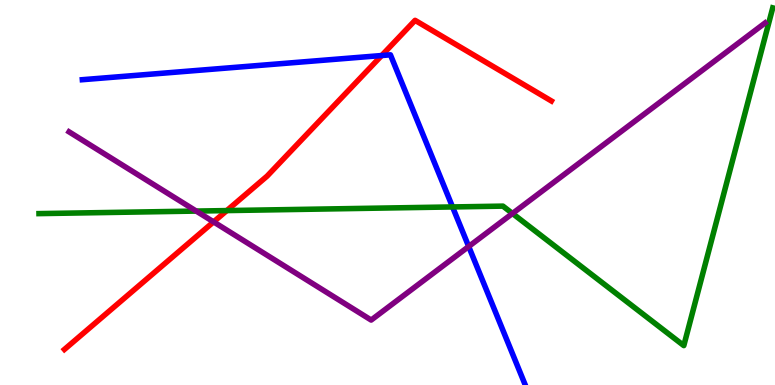[{'lines': ['blue', 'red'], 'intersections': [{'x': 4.92, 'y': 8.56}]}, {'lines': ['green', 'red'], 'intersections': [{'x': 2.93, 'y': 4.53}]}, {'lines': ['purple', 'red'], 'intersections': [{'x': 2.76, 'y': 4.24}]}, {'lines': ['blue', 'green'], 'intersections': [{'x': 5.84, 'y': 4.62}]}, {'lines': ['blue', 'purple'], 'intersections': [{'x': 6.05, 'y': 3.6}]}, {'lines': ['green', 'purple'], 'intersections': [{'x': 2.53, 'y': 4.52}, {'x': 6.61, 'y': 4.46}]}]